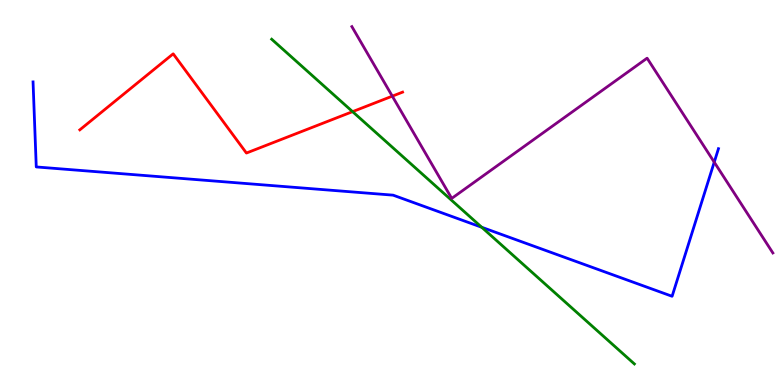[{'lines': ['blue', 'red'], 'intersections': []}, {'lines': ['green', 'red'], 'intersections': [{'x': 4.55, 'y': 7.1}]}, {'lines': ['purple', 'red'], 'intersections': [{'x': 5.06, 'y': 7.5}]}, {'lines': ['blue', 'green'], 'intersections': [{'x': 6.22, 'y': 4.1}]}, {'lines': ['blue', 'purple'], 'intersections': [{'x': 9.22, 'y': 5.79}]}, {'lines': ['green', 'purple'], 'intersections': []}]